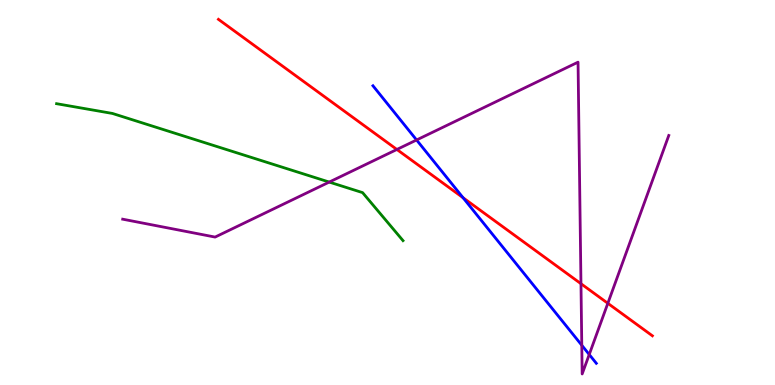[{'lines': ['blue', 'red'], 'intersections': [{'x': 5.97, 'y': 4.86}]}, {'lines': ['green', 'red'], 'intersections': []}, {'lines': ['purple', 'red'], 'intersections': [{'x': 5.12, 'y': 6.12}, {'x': 7.5, 'y': 2.63}, {'x': 7.84, 'y': 2.12}]}, {'lines': ['blue', 'green'], 'intersections': []}, {'lines': ['blue', 'purple'], 'intersections': [{'x': 5.38, 'y': 6.36}, {'x': 7.51, 'y': 1.03}, {'x': 7.6, 'y': 0.792}]}, {'lines': ['green', 'purple'], 'intersections': [{'x': 4.25, 'y': 5.27}]}]